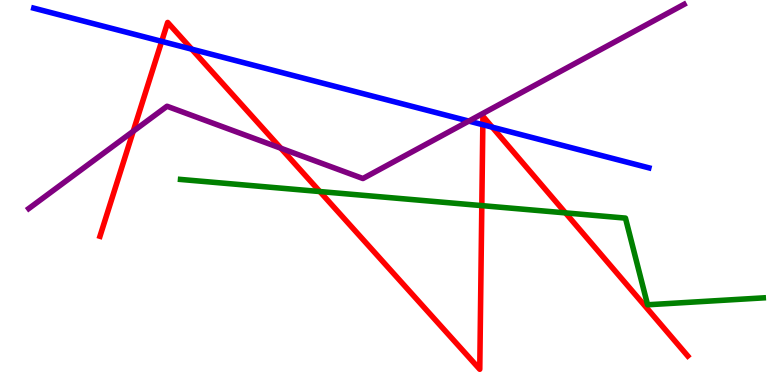[{'lines': ['blue', 'red'], 'intersections': [{'x': 2.09, 'y': 8.93}, {'x': 2.47, 'y': 8.72}, {'x': 6.23, 'y': 6.76}, {'x': 6.35, 'y': 6.7}]}, {'lines': ['green', 'red'], 'intersections': [{'x': 4.13, 'y': 5.02}, {'x': 6.22, 'y': 4.66}, {'x': 7.3, 'y': 4.47}]}, {'lines': ['purple', 'red'], 'intersections': [{'x': 1.72, 'y': 6.59}, {'x': 3.62, 'y': 6.15}]}, {'lines': ['blue', 'green'], 'intersections': []}, {'lines': ['blue', 'purple'], 'intersections': [{'x': 6.05, 'y': 6.85}]}, {'lines': ['green', 'purple'], 'intersections': []}]